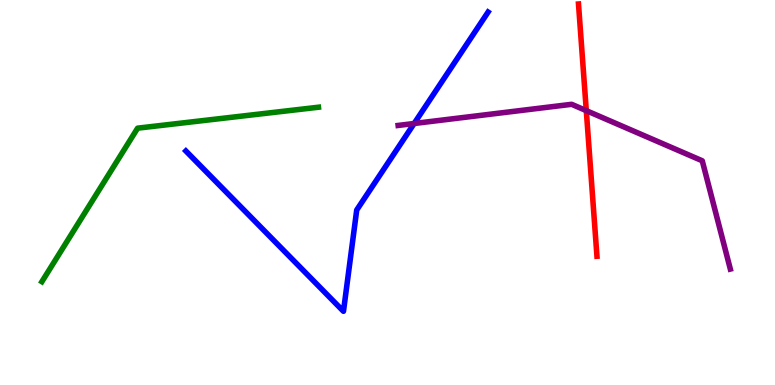[{'lines': ['blue', 'red'], 'intersections': []}, {'lines': ['green', 'red'], 'intersections': []}, {'lines': ['purple', 'red'], 'intersections': [{'x': 7.57, 'y': 7.13}]}, {'lines': ['blue', 'green'], 'intersections': []}, {'lines': ['blue', 'purple'], 'intersections': [{'x': 5.34, 'y': 6.79}]}, {'lines': ['green', 'purple'], 'intersections': []}]